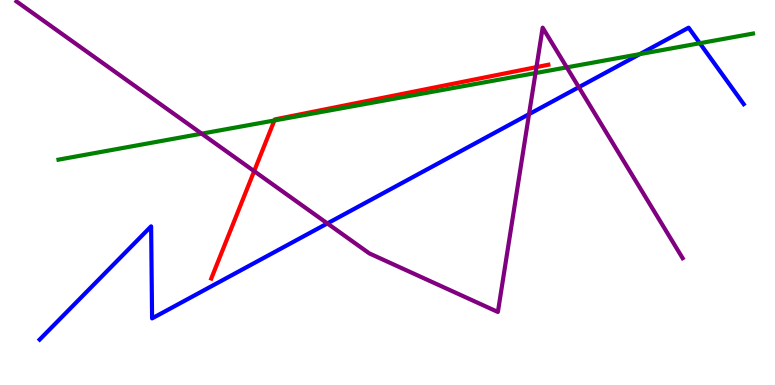[{'lines': ['blue', 'red'], 'intersections': []}, {'lines': ['green', 'red'], 'intersections': [{'x': 3.54, 'y': 6.87}]}, {'lines': ['purple', 'red'], 'intersections': [{'x': 3.28, 'y': 5.55}, {'x': 6.92, 'y': 8.26}]}, {'lines': ['blue', 'green'], 'intersections': [{'x': 8.26, 'y': 8.59}, {'x': 9.03, 'y': 8.88}]}, {'lines': ['blue', 'purple'], 'intersections': [{'x': 4.22, 'y': 4.2}, {'x': 6.83, 'y': 7.03}, {'x': 7.47, 'y': 7.74}]}, {'lines': ['green', 'purple'], 'intersections': [{'x': 2.6, 'y': 6.53}, {'x': 6.91, 'y': 8.1}, {'x': 7.31, 'y': 8.25}]}]